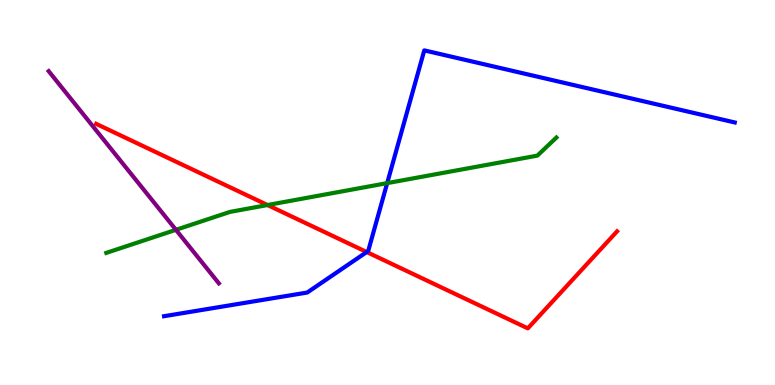[{'lines': ['blue', 'red'], 'intersections': [{'x': 4.73, 'y': 3.45}]}, {'lines': ['green', 'red'], 'intersections': [{'x': 3.45, 'y': 4.67}]}, {'lines': ['purple', 'red'], 'intersections': []}, {'lines': ['blue', 'green'], 'intersections': [{'x': 5.0, 'y': 5.24}]}, {'lines': ['blue', 'purple'], 'intersections': []}, {'lines': ['green', 'purple'], 'intersections': [{'x': 2.27, 'y': 4.03}]}]